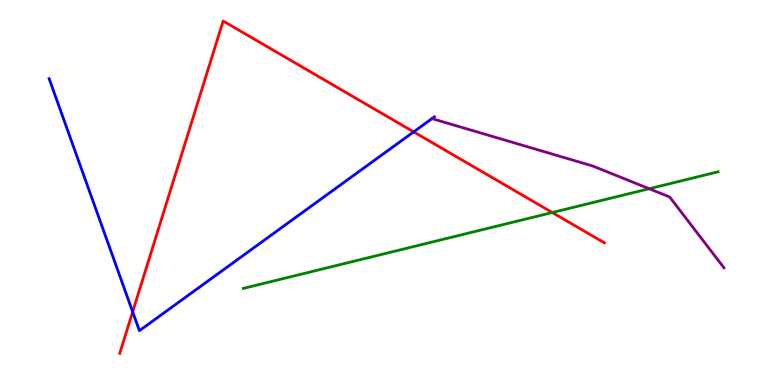[{'lines': ['blue', 'red'], 'intersections': [{'x': 1.71, 'y': 1.9}, {'x': 5.34, 'y': 6.57}]}, {'lines': ['green', 'red'], 'intersections': [{'x': 7.13, 'y': 4.48}]}, {'lines': ['purple', 'red'], 'intersections': []}, {'lines': ['blue', 'green'], 'intersections': []}, {'lines': ['blue', 'purple'], 'intersections': [{'x': 5.57, 'y': 6.92}]}, {'lines': ['green', 'purple'], 'intersections': [{'x': 8.38, 'y': 5.1}]}]